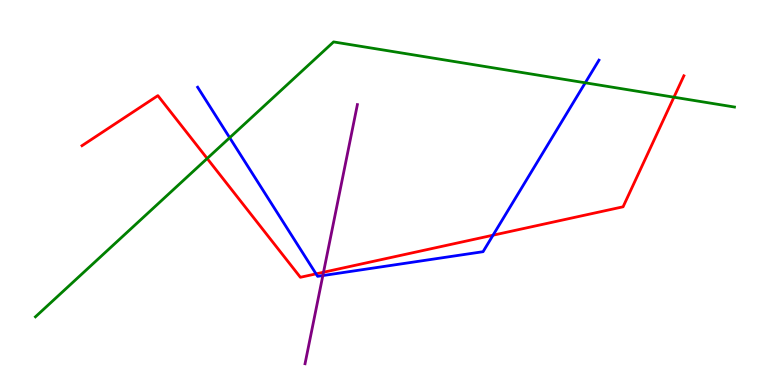[{'lines': ['blue', 'red'], 'intersections': [{'x': 4.08, 'y': 2.89}, {'x': 6.36, 'y': 3.89}]}, {'lines': ['green', 'red'], 'intersections': [{'x': 2.67, 'y': 5.88}, {'x': 8.7, 'y': 7.48}]}, {'lines': ['purple', 'red'], 'intersections': [{'x': 4.17, 'y': 2.93}]}, {'lines': ['blue', 'green'], 'intersections': [{'x': 2.96, 'y': 6.42}, {'x': 7.55, 'y': 7.85}]}, {'lines': ['blue', 'purple'], 'intersections': [{'x': 4.17, 'y': 2.84}]}, {'lines': ['green', 'purple'], 'intersections': []}]